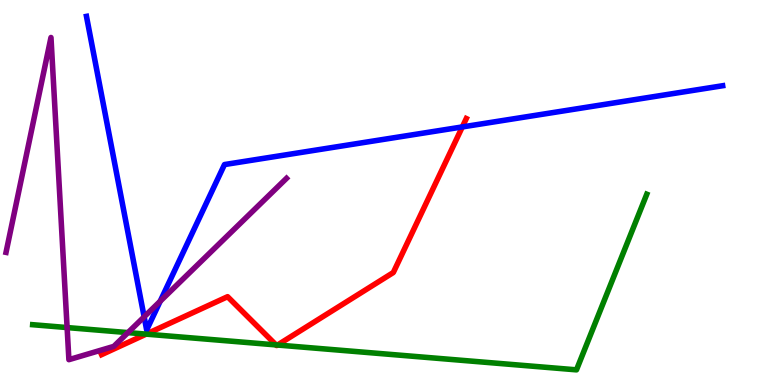[{'lines': ['blue', 'red'], 'intersections': [{'x': 5.97, 'y': 6.7}]}, {'lines': ['green', 'red'], 'intersections': [{'x': 1.89, 'y': 1.32}, {'x': 3.56, 'y': 1.04}, {'x': 3.58, 'y': 1.04}]}, {'lines': ['purple', 'red'], 'intersections': []}, {'lines': ['blue', 'green'], 'intersections': []}, {'lines': ['blue', 'purple'], 'intersections': [{'x': 1.86, 'y': 1.77}, {'x': 2.07, 'y': 2.18}]}, {'lines': ['green', 'purple'], 'intersections': [{'x': 0.866, 'y': 1.49}, {'x': 1.65, 'y': 1.36}]}]